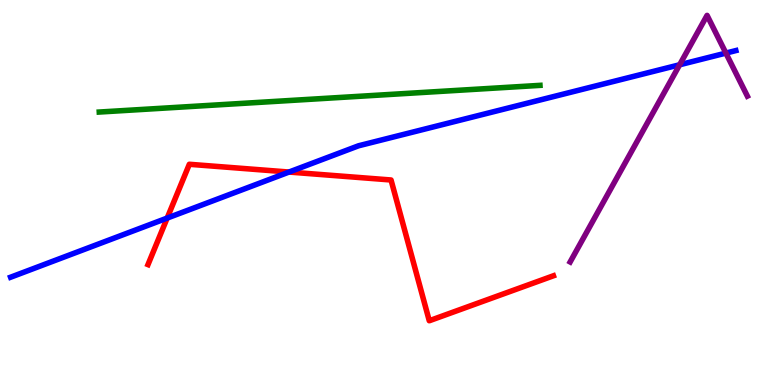[{'lines': ['blue', 'red'], 'intersections': [{'x': 2.16, 'y': 4.34}, {'x': 3.73, 'y': 5.53}]}, {'lines': ['green', 'red'], 'intersections': []}, {'lines': ['purple', 'red'], 'intersections': []}, {'lines': ['blue', 'green'], 'intersections': []}, {'lines': ['blue', 'purple'], 'intersections': [{'x': 8.77, 'y': 8.32}, {'x': 9.37, 'y': 8.62}]}, {'lines': ['green', 'purple'], 'intersections': []}]